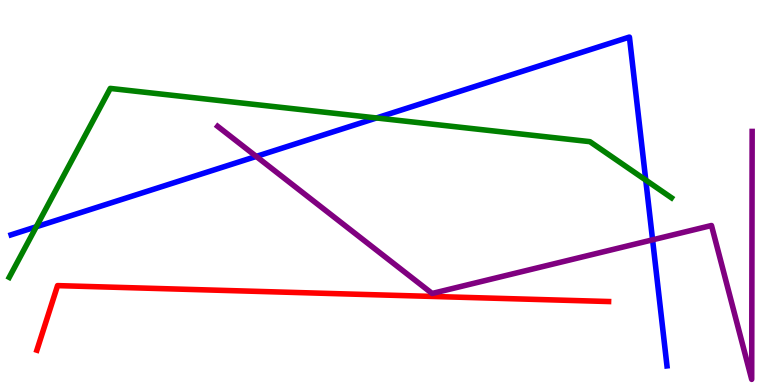[{'lines': ['blue', 'red'], 'intersections': []}, {'lines': ['green', 'red'], 'intersections': []}, {'lines': ['purple', 'red'], 'intersections': []}, {'lines': ['blue', 'green'], 'intersections': [{'x': 0.468, 'y': 4.11}, {'x': 4.86, 'y': 6.94}, {'x': 8.33, 'y': 5.32}]}, {'lines': ['blue', 'purple'], 'intersections': [{'x': 3.31, 'y': 5.94}, {'x': 8.42, 'y': 3.77}]}, {'lines': ['green', 'purple'], 'intersections': []}]